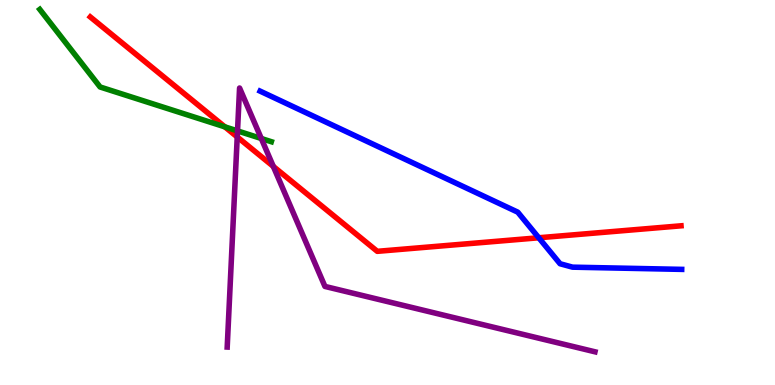[{'lines': ['blue', 'red'], 'intersections': [{'x': 6.95, 'y': 3.82}]}, {'lines': ['green', 'red'], 'intersections': [{'x': 2.9, 'y': 6.7}]}, {'lines': ['purple', 'red'], 'intersections': [{'x': 3.06, 'y': 6.44}, {'x': 3.53, 'y': 5.68}]}, {'lines': ['blue', 'green'], 'intersections': []}, {'lines': ['blue', 'purple'], 'intersections': []}, {'lines': ['green', 'purple'], 'intersections': [{'x': 3.06, 'y': 6.6}, {'x': 3.37, 'y': 6.4}]}]